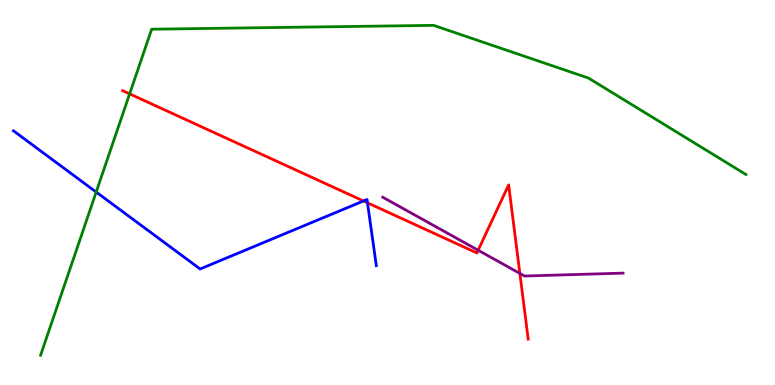[{'lines': ['blue', 'red'], 'intersections': [{'x': 4.69, 'y': 4.78}, {'x': 4.74, 'y': 4.73}]}, {'lines': ['green', 'red'], 'intersections': [{'x': 1.67, 'y': 7.56}]}, {'lines': ['purple', 'red'], 'intersections': [{'x': 6.17, 'y': 3.5}, {'x': 6.71, 'y': 2.9}]}, {'lines': ['blue', 'green'], 'intersections': [{'x': 1.24, 'y': 5.01}]}, {'lines': ['blue', 'purple'], 'intersections': []}, {'lines': ['green', 'purple'], 'intersections': []}]